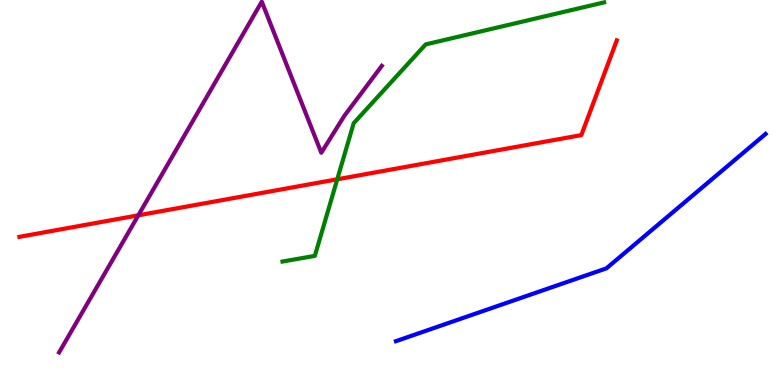[{'lines': ['blue', 'red'], 'intersections': []}, {'lines': ['green', 'red'], 'intersections': [{'x': 4.35, 'y': 5.34}]}, {'lines': ['purple', 'red'], 'intersections': [{'x': 1.79, 'y': 4.41}]}, {'lines': ['blue', 'green'], 'intersections': []}, {'lines': ['blue', 'purple'], 'intersections': []}, {'lines': ['green', 'purple'], 'intersections': []}]